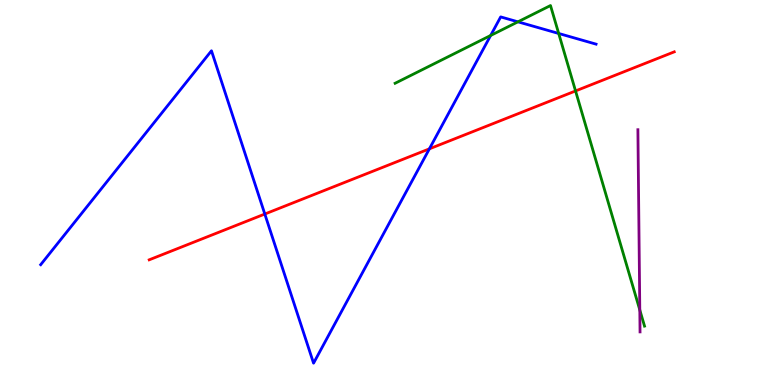[{'lines': ['blue', 'red'], 'intersections': [{'x': 3.42, 'y': 4.44}, {'x': 5.54, 'y': 6.13}]}, {'lines': ['green', 'red'], 'intersections': [{'x': 7.43, 'y': 7.64}]}, {'lines': ['purple', 'red'], 'intersections': []}, {'lines': ['blue', 'green'], 'intersections': [{'x': 6.33, 'y': 9.08}, {'x': 6.68, 'y': 9.43}, {'x': 7.21, 'y': 9.13}]}, {'lines': ['blue', 'purple'], 'intersections': []}, {'lines': ['green', 'purple'], 'intersections': [{'x': 8.26, 'y': 1.95}]}]